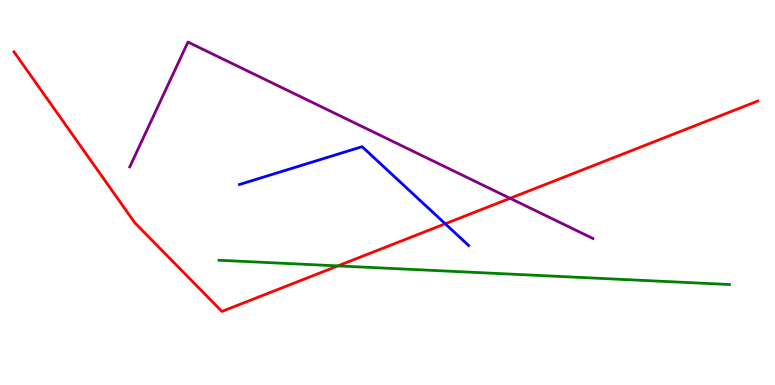[{'lines': ['blue', 'red'], 'intersections': [{'x': 5.74, 'y': 4.19}]}, {'lines': ['green', 'red'], 'intersections': [{'x': 4.36, 'y': 3.09}]}, {'lines': ['purple', 'red'], 'intersections': [{'x': 6.58, 'y': 4.85}]}, {'lines': ['blue', 'green'], 'intersections': []}, {'lines': ['blue', 'purple'], 'intersections': []}, {'lines': ['green', 'purple'], 'intersections': []}]